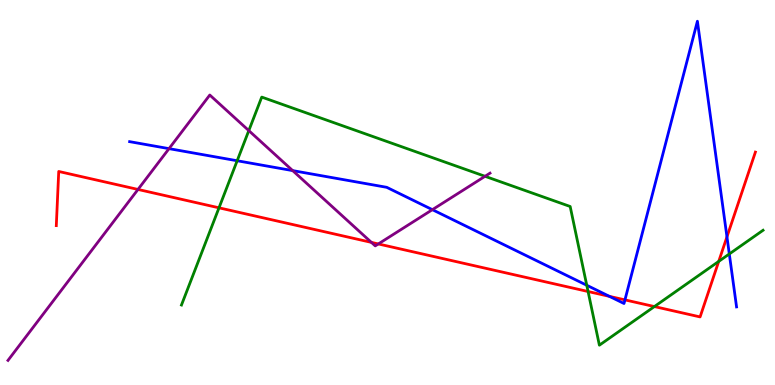[{'lines': ['blue', 'red'], 'intersections': [{'x': 7.86, 'y': 2.3}, {'x': 8.06, 'y': 2.21}, {'x': 9.38, 'y': 3.85}]}, {'lines': ['green', 'red'], 'intersections': [{'x': 2.83, 'y': 4.6}, {'x': 7.59, 'y': 2.43}, {'x': 8.44, 'y': 2.04}, {'x': 9.27, 'y': 3.21}]}, {'lines': ['purple', 'red'], 'intersections': [{'x': 1.78, 'y': 5.08}, {'x': 4.79, 'y': 3.7}, {'x': 4.88, 'y': 3.66}]}, {'lines': ['blue', 'green'], 'intersections': [{'x': 3.06, 'y': 5.82}, {'x': 7.57, 'y': 2.59}, {'x': 9.41, 'y': 3.4}]}, {'lines': ['blue', 'purple'], 'intersections': [{'x': 2.18, 'y': 6.14}, {'x': 3.78, 'y': 5.57}, {'x': 5.58, 'y': 4.55}]}, {'lines': ['green', 'purple'], 'intersections': [{'x': 3.21, 'y': 6.61}, {'x': 6.26, 'y': 5.42}]}]